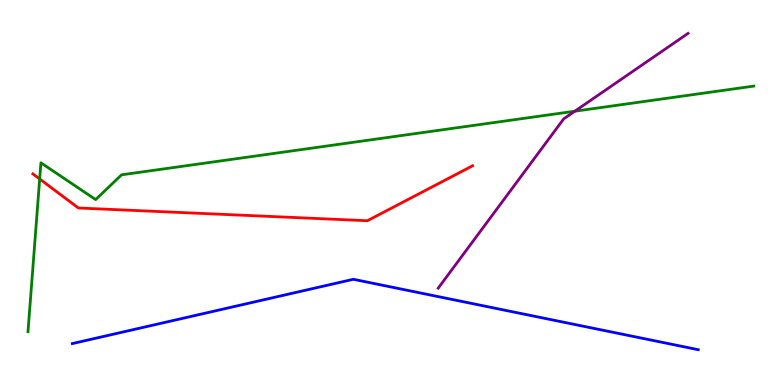[{'lines': ['blue', 'red'], 'intersections': []}, {'lines': ['green', 'red'], 'intersections': [{'x': 0.512, 'y': 5.35}]}, {'lines': ['purple', 'red'], 'intersections': []}, {'lines': ['blue', 'green'], 'intersections': []}, {'lines': ['blue', 'purple'], 'intersections': []}, {'lines': ['green', 'purple'], 'intersections': [{'x': 7.42, 'y': 7.11}]}]